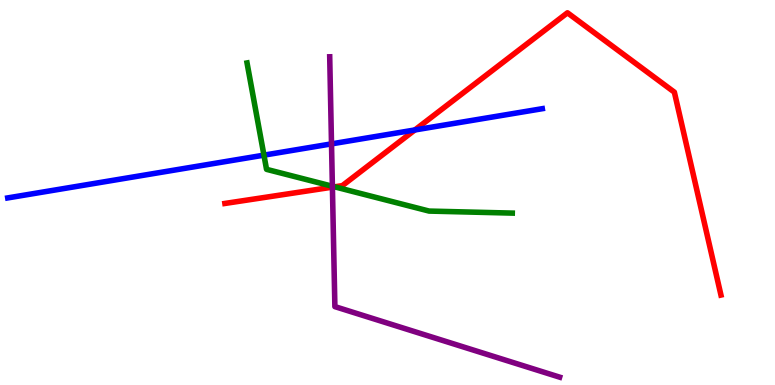[{'lines': ['blue', 'red'], 'intersections': [{'x': 5.35, 'y': 6.62}]}, {'lines': ['green', 'red'], 'intersections': [{'x': 4.32, 'y': 5.15}]}, {'lines': ['purple', 'red'], 'intersections': [{'x': 4.29, 'y': 5.14}]}, {'lines': ['blue', 'green'], 'intersections': [{'x': 3.41, 'y': 5.97}]}, {'lines': ['blue', 'purple'], 'intersections': [{'x': 4.28, 'y': 6.26}]}, {'lines': ['green', 'purple'], 'intersections': [{'x': 4.29, 'y': 5.16}]}]